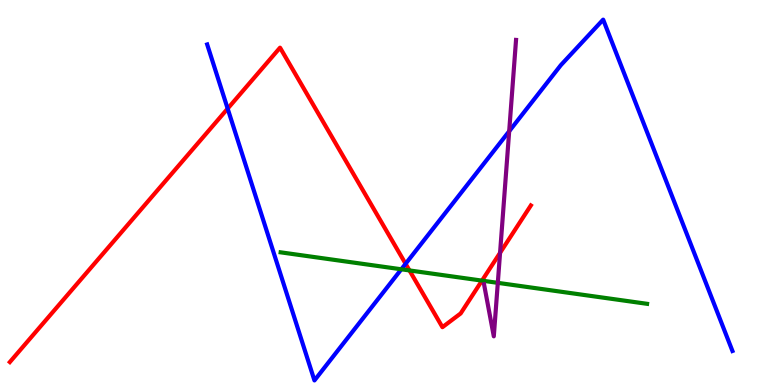[{'lines': ['blue', 'red'], 'intersections': [{'x': 2.94, 'y': 7.18}, {'x': 5.23, 'y': 3.15}]}, {'lines': ['green', 'red'], 'intersections': [{'x': 5.28, 'y': 2.98}, {'x': 6.22, 'y': 2.71}]}, {'lines': ['purple', 'red'], 'intersections': [{'x': 6.45, 'y': 3.43}]}, {'lines': ['blue', 'green'], 'intersections': [{'x': 5.18, 'y': 3.01}]}, {'lines': ['blue', 'purple'], 'intersections': [{'x': 6.57, 'y': 6.59}]}, {'lines': ['green', 'purple'], 'intersections': [{'x': 6.42, 'y': 2.65}]}]